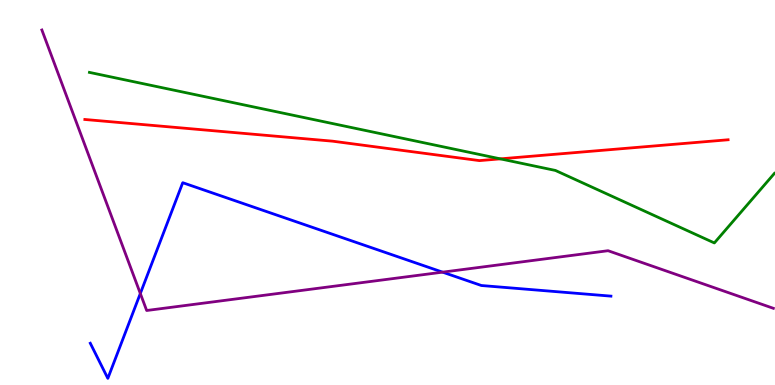[{'lines': ['blue', 'red'], 'intersections': []}, {'lines': ['green', 'red'], 'intersections': [{'x': 6.46, 'y': 5.87}]}, {'lines': ['purple', 'red'], 'intersections': []}, {'lines': ['blue', 'green'], 'intersections': []}, {'lines': ['blue', 'purple'], 'intersections': [{'x': 1.81, 'y': 2.38}, {'x': 5.71, 'y': 2.93}]}, {'lines': ['green', 'purple'], 'intersections': []}]